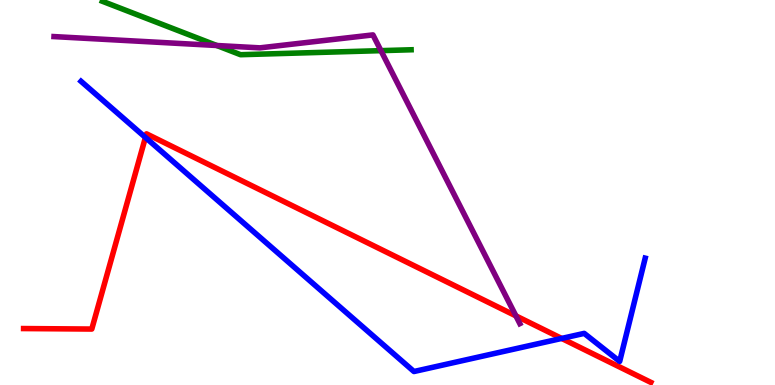[{'lines': ['blue', 'red'], 'intersections': [{'x': 1.88, 'y': 6.43}, {'x': 7.25, 'y': 1.21}]}, {'lines': ['green', 'red'], 'intersections': []}, {'lines': ['purple', 'red'], 'intersections': [{'x': 6.66, 'y': 1.8}]}, {'lines': ['blue', 'green'], 'intersections': []}, {'lines': ['blue', 'purple'], 'intersections': []}, {'lines': ['green', 'purple'], 'intersections': [{'x': 2.8, 'y': 8.82}, {'x': 4.92, 'y': 8.68}]}]